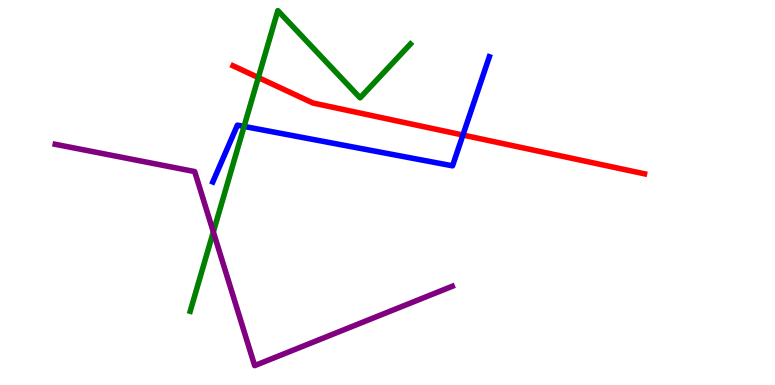[{'lines': ['blue', 'red'], 'intersections': [{'x': 5.97, 'y': 6.49}]}, {'lines': ['green', 'red'], 'intersections': [{'x': 3.33, 'y': 7.99}]}, {'lines': ['purple', 'red'], 'intersections': []}, {'lines': ['blue', 'green'], 'intersections': [{'x': 3.15, 'y': 6.72}]}, {'lines': ['blue', 'purple'], 'intersections': []}, {'lines': ['green', 'purple'], 'intersections': [{'x': 2.75, 'y': 3.98}]}]